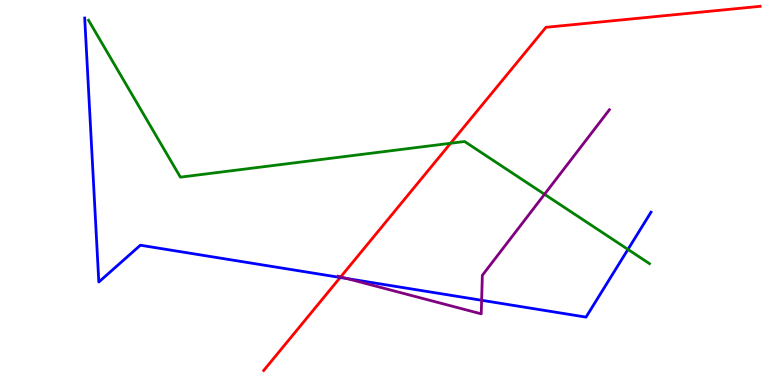[{'lines': ['blue', 'red'], 'intersections': [{'x': 4.39, 'y': 2.79}]}, {'lines': ['green', 'red'], 'intersections': [{'x': 5.81, 'y': 6.28}]}, {'lines': ['purple', 'red'], 'intersections': [{'x': 4.4, 'y': 2.81}]}, {'lines': ['blue', 'green'], 'intersections': [{'x': 8.1, 'y': 3.52}]}, {'lines': ['blue', 'purple'], 'intersections': [{'x': 4.48, 'y': 2.77}, {'x': 6.21, 'y': 2.2}]}, {'lines': ['green', 'purple'], 'intersections': [{'x': 7.03, 'y': 4.95}]}]